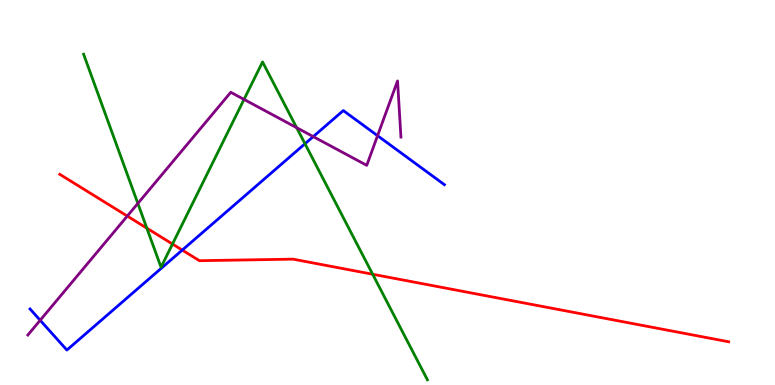[{'lines': ['blue', 'red'], 'intersections': [{'x': 2.35, 'y': 3.5}]}, {'lines': ['green', 'red'], 'intersections': [{'x': 1.89, 'y': 4.07}, {'x': 2.23, 'y': 3.66}, {'x': 4.81, 'y': 2.88}]}, {'lines': ['purple', 'red'], 'intersections': [{'x': 1.64, 'y': 4.39}]}, {'lines': ['blue', 'green'], 'intersections': [{'x': 3.94, 'y': 6.27}]}, {'lines': ['blue', 'purple'], 'intersections': [{'x': 0.518, 'y': 1.68}, {'x': 4.04, 'y': 6.45}, {'x': 4.87, 'y': 6.48}]}, {'lines': ['green', 'purple'], 'intersections': [{'x': 1.78, 'y': 4.72}, {'x': 3.15, 'y': 7.42}, {'x': 3.83, 'y': 6.68}]}]